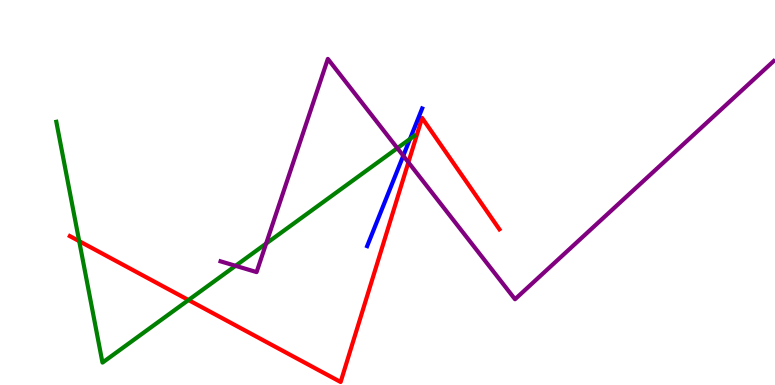[{'lines': ['blue', 'red'], 'intersections': []}, {'lines': ['green', 'red'], 'intersections': [{'x': 1.02, 'y': 3.74}, {'x': 2.43, 'y': 2.21}]}, {'lines': ['purple', 'red'], 'intersections': [{'x': 5.27, 'y': 5.78}]}, {'lines': ['blue', 'green'], 'intersections': [{'x': 5.29, 'y': 6.39}]}, {'lines': ['blue', 'purple'], 'intersections': [{'x': 5.2, 'y': 5.95}]}, {'lines': ['green', 'purple'], 'intersections': [{'x': 3.04, 'y': 3.1}, {'x': 3.43, 'y': 3.67}, {'x': 5.13, 'y': 6.15}]}]